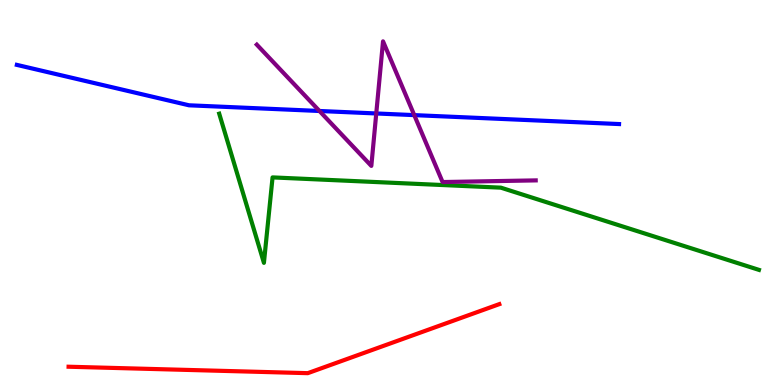[{'lines': ['blue', 'red'], 'intersections': []}, {'lines': ['green', 'red'], 'intersections': []}, {'lines': ['purple', 'red'], 'intersections': []}, {'lines': ['blue', 'green'], 'intersections': []}, {'lines': ['blue', 'purple'], 'intersections': [{'x': 4.12, 'y': 7.12}, {'x': 4.85, 'y': 7.05}, {'x': 5.35, 'y': 7.01}]}, {'lines': ['green', 'purple'], 'intersections': []}]